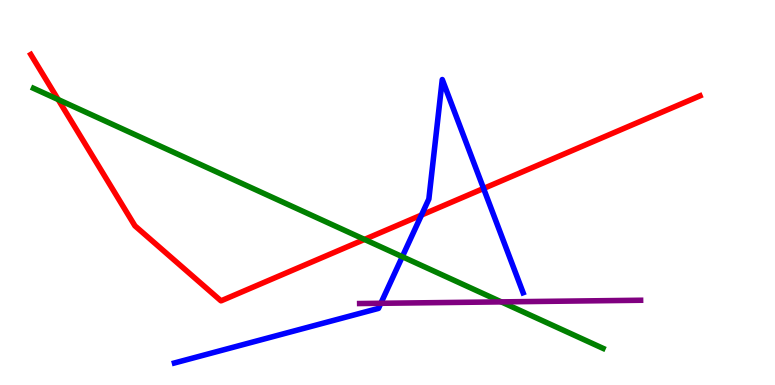[{'lines': ['blue', 'red'], 'intersections': [{'x': 5.44, 'y': 4.41}, {'x': 6.24, 'y': 5.1}]}, {'lines': ['green', 'red'], 'intersections': [{'x': 0.751, 'y': 7.41}, {'x': 4.7, 'y': 3.78}]}, {'lines': ['purple', 'red'], 'intersections': []}, {'lines': ['blue', 'green'], 'intersections': [{'x': 5.19, 'y': 3.33}]}, {'lines': ['blue', 'purple'], 'intersections': [{'x': 4.91, 'y': 2.12}]}, {'lines': ['green', 'purple'], 'intersections': [{'x': 6.47, 'y': 2.16}]}]